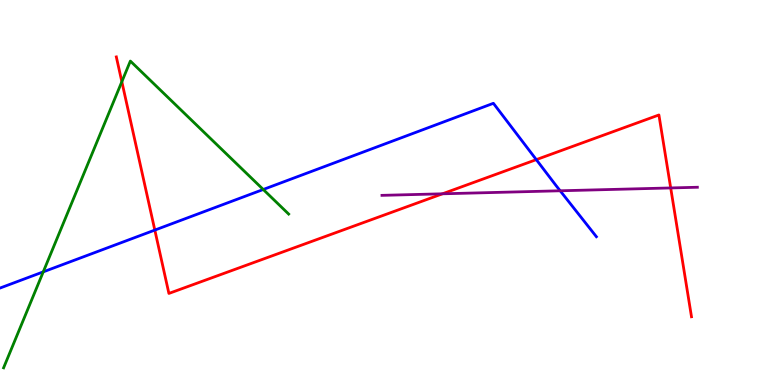[{'lines': ['blue', 'red'], 'intersections': [{'x': 2.0, 'y': 4.02}, {'x': 6.92, 'y': 5.85}]}, {'lines': ['green', 'red'], 'intersections': [{'x': 1.57, 'y': 7.88}]}, {'lines': ['purple', 'red'], 'intersections': [{'x': 5.71, 'y': 4.97}, {'x': 8.65, 'y': 5.12}]}, {'lines': ['blue', 'green'], 'intersections': [{'x': 0.558, 'y': 2.94}, {'x': 3.4, 'y': 5.08}]}, {'lines': ['blue', 'purple'], 'intersections': [{'x': 7.23, 'y': 5.04}]}, {'lines': ['green', 'purple'], 'intersections': []}]